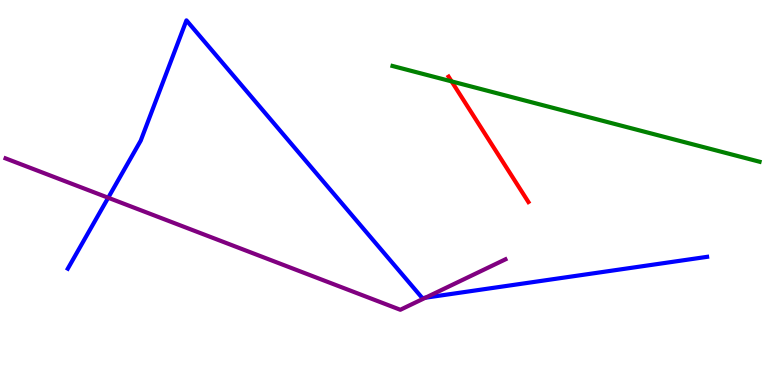[{'lines': ['blue', 'red'], 'intersections': []}, {'lines': ['green', 'red'], 'intersections': [{'x': 5.83, 'y': 7.89}]}, {'lines': ['purple', 'red'], 'intersections': []}, {'lines': ['blue', 'green'], 'intersections': []}, {'lines': ['blue', 'purple'], 'intersections': [{'x': 1.4, 'y': 4.86}, {'x': 5.49, 'y': 2.27}]}, {'lines': ['green', 'purple'], 'intersections': []}]